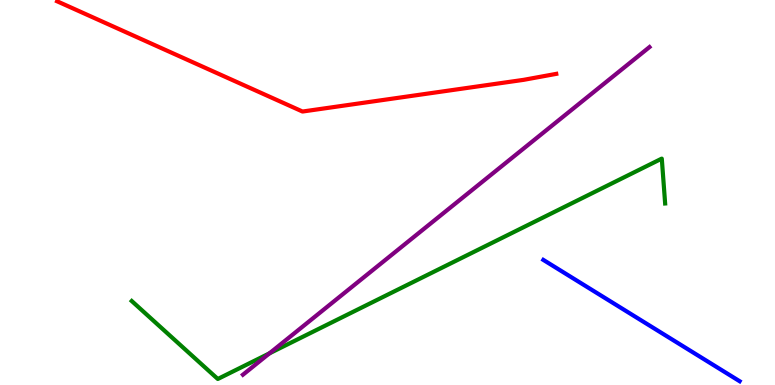[{'lines': ['blue', 'red'], 'intersections': []}, {'lines': ['green', 'red'], 'intersections': []}, {'lines': ['purple', 'red'], 'intersections': []}, {'lines': ['blue', 'green'], 'intersections': []}, {'lines': ['blue', 'purple'], 'intersections': []}, {'lines': ['green', 'purple'], 'intersections': [{'x': 3.48, 'y': 0.822}]}]